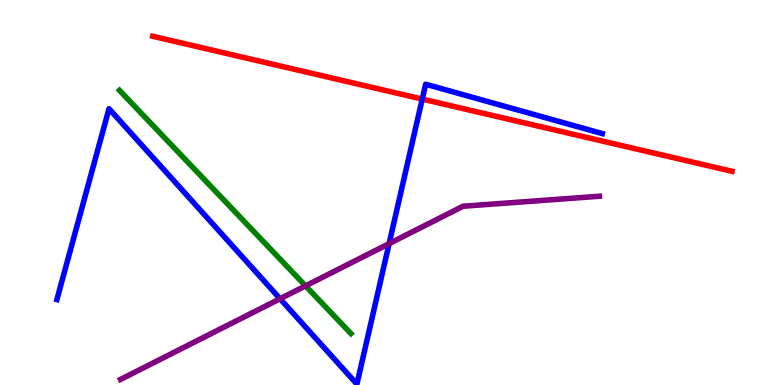[{'lines': ['blue', 'red'], 'intersections': [{'x': 5.45, 'y': 7.43}]}, {'lines': ['green', 'red'], 'intersections': []}, {'lines': ['purple', 'red'], 'intersections': []}, {'lines': ['blue', 'green'], 'intersections': []}, {'lines': ['blue', 'purple'], 'intersections': [{'x': 3.61, 'y': 2.24}, {'x': 5.02, 'y': 3.67}]}, {'lines': ['green', 'purple'], 'intersections': [{'x': 3.94, 'y': 2.57}]}]